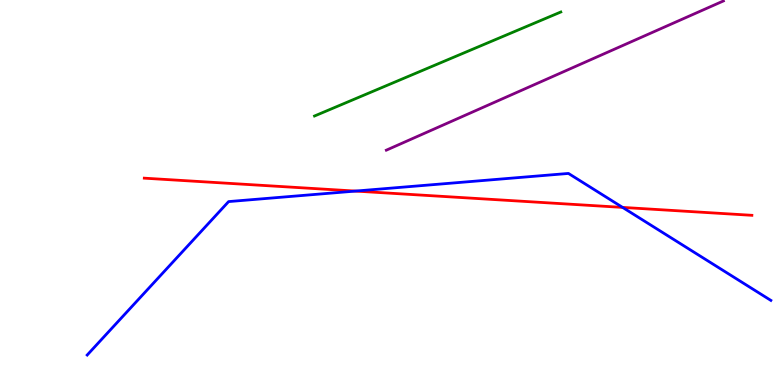[{'lines': ['blue', 'red'], 'intersections': [{'x': 4.59, 'y': 5.04}, {'x': 8.03, 'y': 4.61}]}, {'lines': ['green', 'red'], 'intersections': []}, {'lines': ['purple', 'red'], 'intersections': []}, {'lines': ['blue', 'green'], 'intersections': []}, {'lines': ['blue', 'purple'], 'intersections': []}, {'lines': ['green', 'purple'], 'intersections': []}]